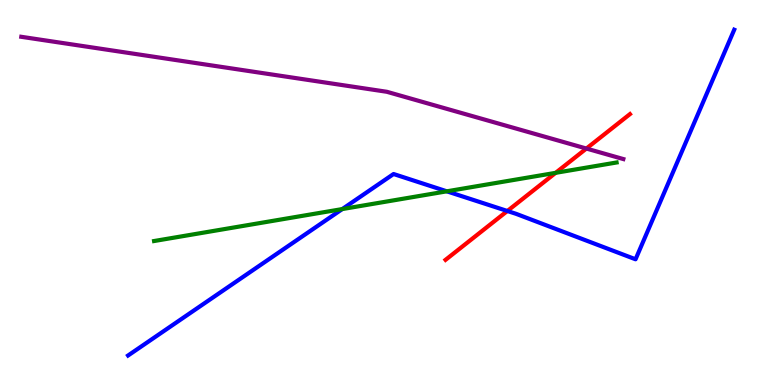[{'lines': ['blue', 'red'], 'intersections': [{'x': 6.55, 'y': 4.52}]}, {'lines': ['green', 'red'], 'intersections': [{'x': 7.17, 'y': 5.51}]}, {'lines': ['purple', 'red'], 'intersections': [{'x': 7.57, 'y': 6.14}]}, {'lines': ['blue', 'green'], 'intersections': [{'x': 4.42, 'y': 4.57}, {'x': 5.77, 'y': 5.03}]}, {'lines': ['blue', 'purple'], 'intersections': []}, {'lines': ['green', 'purple'], 'intersections': []}]